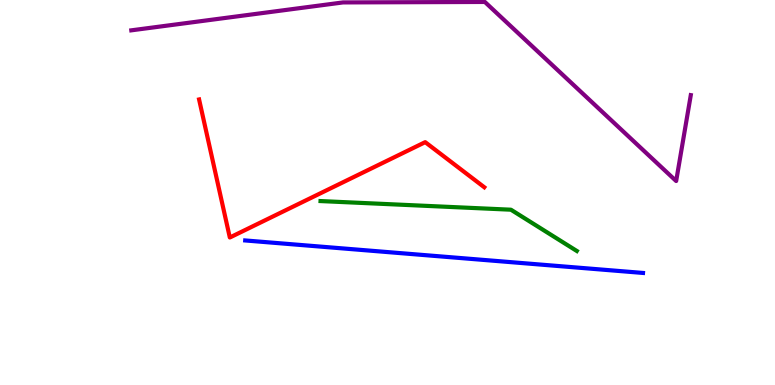[{'lines': ['blue', 'red'], 'intersections': []}, {'lines': ['green', 'red'], 'intersections': []}, {'lines': ['purple', 'red'], 'intersections': []}, {'lines': ['blue', 'green'], 'intersections': []}, {'lines': ['blue', 'purple'], 'intersections': []}, {'lines': ['green', 'purple'], 'intersections': []}]